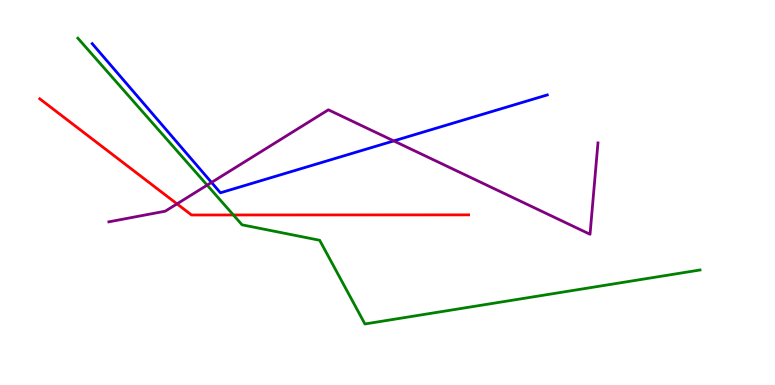[{'lines': ['blue', 'red'], 'intersections': []}, {'lines': ['green', 'red'], 'intersections': [{'x': 3.01, 'y': 4.42}]}, {'lines': ['purple', 'red'], 'intersections': [{'x': 2.28, 'y': 4.7}]}, {'lines': ['blue', 'green'], 'intersections': []}, {'lines': ['blue', 'purple'], 'intersections': [{'x': 2.73, 'y': 5.26}, {'x': 5.08, 'y': 6.34}]}, {'lines': ['green', 'purple'], 'intersections': [{'x': 2.67, 'y': 5.19}]}]